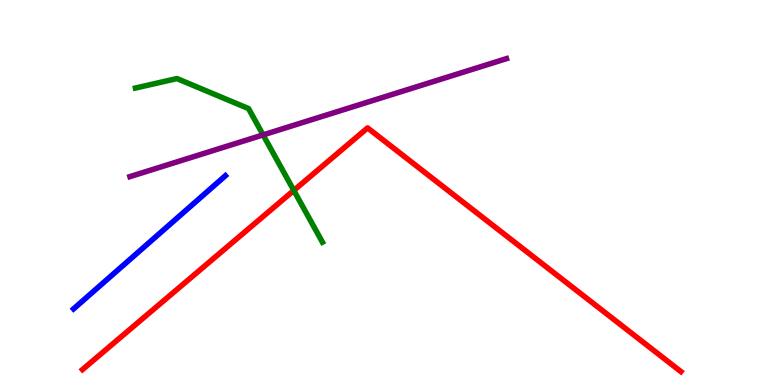[{'lines': ['blue', 'red'], 'intersections': []}, {'lines': ['green', 'red'], 'intersections': [{'x': 3.79, 'y': 5.05}]}, {'lines': ['purple', 'red'], 'intersections': []}, {'lines': ['blue', 'green'], 'intersections': []}, {'lines': ['blue', 'purple'], 'intersections': []}, {'lines': ['green', 'purple'], 'intersections': [{'x': 3.39, 'y': 6.5}]}]